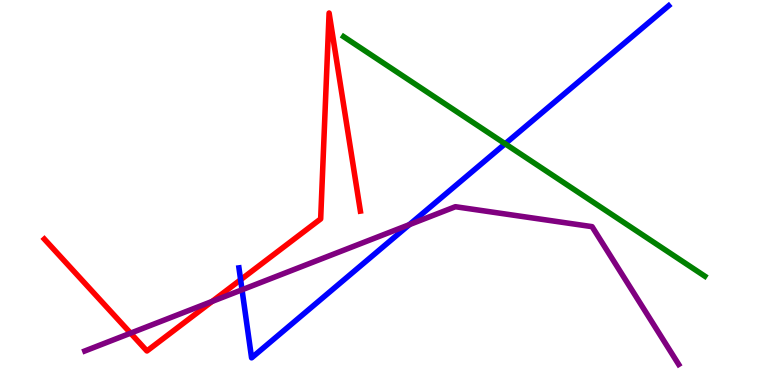[{'lines': ['blue', 'red'], 'intersections': [{'x': 3.1, 'y': 2.73}]}, {'lines': ['green', 'red'], 'intersections': []}, {'lines': ['purple', 'red'], 'intersections': [{'x': 1.69, 'y': 1.35}, {'x': 2.74, 'y': 2.17}]}, {'lines': ['blue', 'green'], 'intersections': [{'x': 6.52, 'y': 6.27}]}, {'lines': ['blue', 'purple'], 'intersections': [{'x': 3.12, 'y': 2.47}, {'x': 5.28, 'y': 4.17}]}, {'lines': ['green', 'purple'], 'intersections': []}]